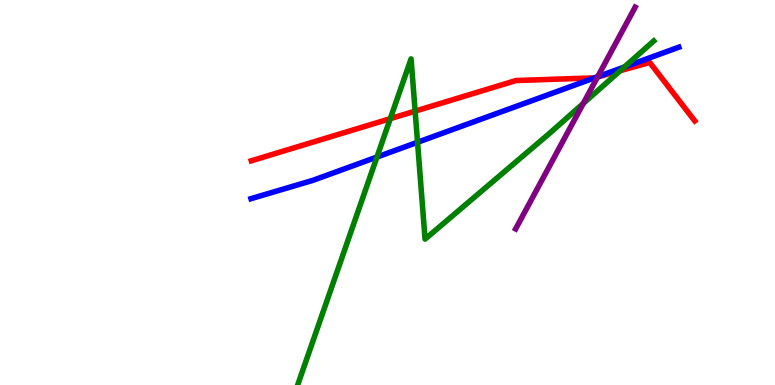[{'lines': ['blue', 'red'], 'intersections': [{'x': 7.68, 'y': 7.98}]}, {'lines': ['green', 'red'], 'intersections': [{'x': 5.04, 'y': 6.92}, {'x': 5.36, 'y': 7.11}, {'x': 8.0, 'y': 8.16}]}, {'lines': ['purple', 'red'], 'intersections': [{'x': 7.71, 'y': 8.0}]}, {'lines': ['blue', 'green'], 'intersections': [{'x': 4.86, 'y': 5.92}, {'x': 5.39, 'y': 6.3}, {'x': 8.06, 'y': 8.26}]}, {'lines': ['blue', 'purple'], 'intersections': [{'x': 7.71, 'y': 8.01}]}, {'lines': ['green', 'purple'], 'intersections': [{'x': 7.53, 'y': 7.31}]}]